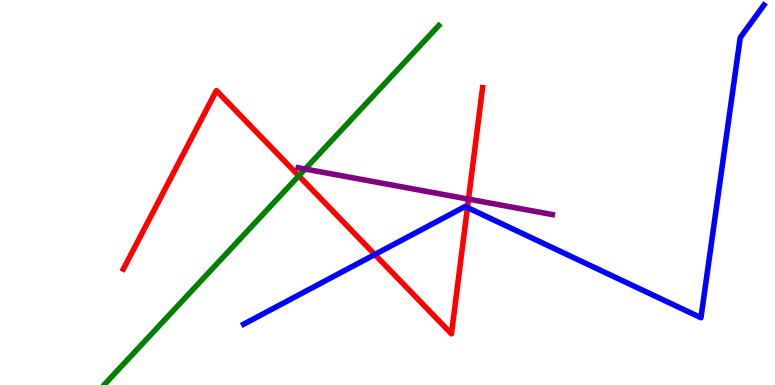[{'lines': ['blue', 'red'], 'intersections': [{'x': 4.84, 'y': 3.39}, {'x': 6.03, 'y': 4.61}]}, {'lines': ['green', 'red'], 'intersections': [{'x': 3.86, 'y': 5.43}]}, {'lines': ['purple', 'red'], 'intersections': [{'x': 6.05, 'y': 4.83}]}, {'lines': ['blue', 'green'], 'intersections': []}, {'lines': ['blue', 'purple'], 'intersections': []}, {'lines': ['green', 'purple'], 'intersections': [{'x': 3.94, 'y': 5.61}]}]